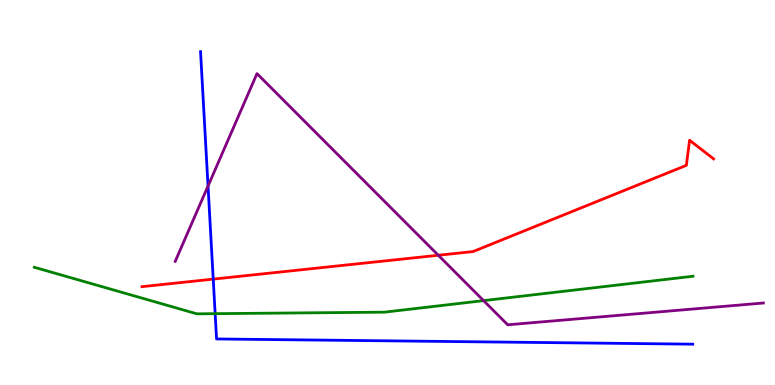[{'lines': ['blue', 'red'], 'intersections': [{'x': 2.75, 'y': 2.75}]}, {'lines': ['green', 'red'], 'intersections': []}, {'lines': ['purple', 'red'], 'intersections': [{'x': 5.66, 'y': 3.37}]}, {'lines': ['blue', 'green'], 'intersections': [{'x': 2.78, 'y': 1.85}]}, {'lines': ['blue', 'purple'], 'intersections': [{'x': 2.68, 'y': 5.17}]}, {'lines': ['green', 'purple'], 'intersections': [{'x': 6.24, 'y': 2.19}]}]